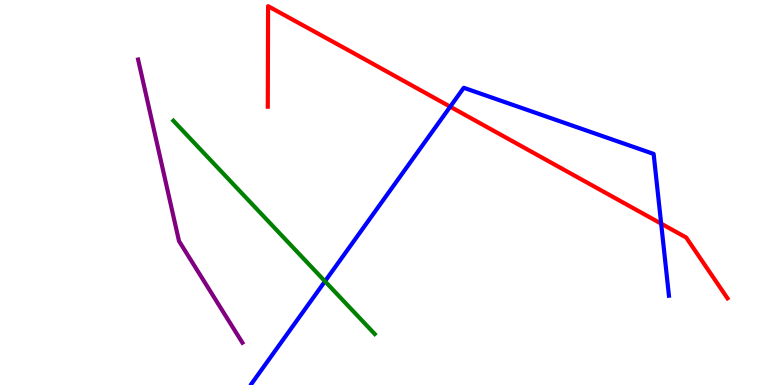[{'lines': ['blue', 'red'], 'intersections': [{'x': 5.81, 'y': 7.23}, {'x': 8.53, 'y': 4.19}]}, {'lines': ['green', 'red'], 'intersections': []}, {'lines': ['purple', 'red'], 'intersections': []}, {'lines': ['blue', 'green'], 'intersections': [{'x': 4.19, 'y': 2.69}]}, {'lines': ['blue', 'purple'], 'intersections': []}, {'lines': ['green', 'purple'], 'intersections': []}]